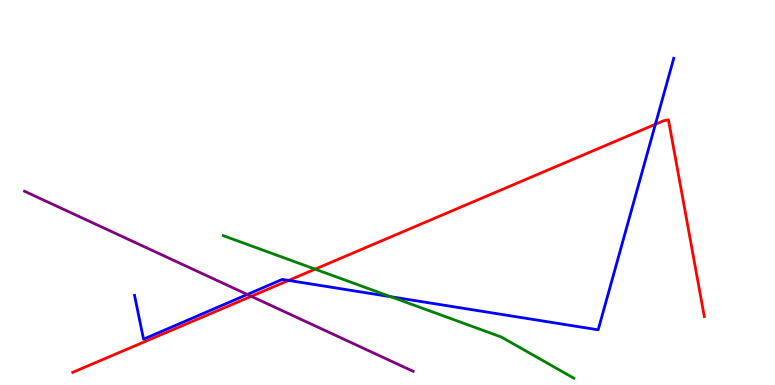[{'lines': ['blue', 'red'], 'intersections': [{'x': 3.72, 'y': 2.72}, {'x': 8.46, 'y': 6.77}]}, {'lines': ['green', 'red'], 'intersections': [{'x': 4.07, 'y': 3.01}]}, {'lines': ['purple', 'red'], 'intersections': [{'x': 3.24, 'y': 2.3}]}, {'lines': ['blue', 'green'], 'intersections': [{'x': 5.04, 'y': 2.29}]}, {'lines': ['blue', 'purple'], 'intersections': [{'x': 3.19, 'y': 2.35}]}, {'lines': ['green', 'purple'], 'intersections': []}]